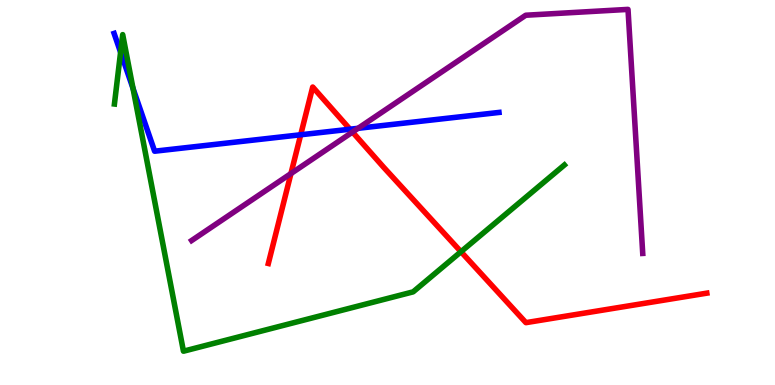[{'lines': ['blue', 'red'], 'intersections': [{'x': 3.88, 'y': 6.5}, {'x': 4.52, 'y': 6.64}]}, {'lines': ['green', 'red'], 'intersections': [{'x': 5.95, 'y': 3.46}]}, {'lines': ['purple', 'red'], 'intersections': [{'x': 3.75, 'y': 5.49}, {'x': 4.55, 'y': 6.57}]}, {'lines': ['blue', 'green'], 'intersections': [{'x': 1.56, 'y': 8.64}, {'x': 1.72, 'y': 7.7}]}, {'lines': ['blue', 'purple'], 'intersections': [{'x': 4.62, 'y': 6.67}]}, {'lines': ['green', 'purple'], 'intersections': []}]